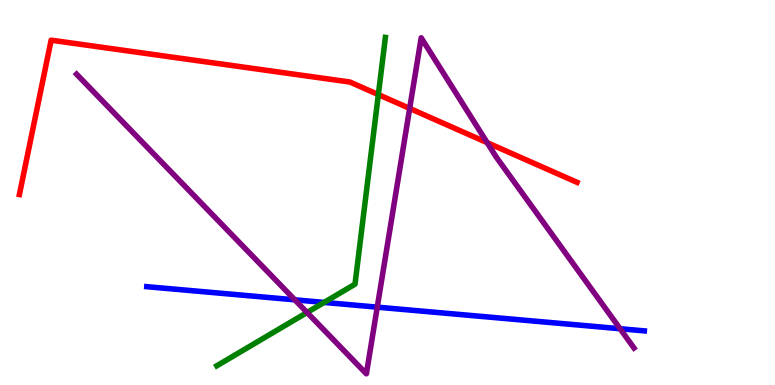[{'lines': ['blue', 'red'], 'intersections': []}, {'lines': ['green', 'red'], 'intersections': [{'x': 4.88, 'y': 7.54}]}, {'lines': ['purple', 'red'], 'intersections': [{'x': 5.29, 'y': 7.18}, {'x': 6.29, 'y': 6.29}]}, {'lines': ['blue', 'green'], 'intersections': [{'x': 4.18, 'y': 2.14}]}, {'lines': ['blue', 'purple'], 'intersections': [{'x': 3.8, 'y': 2.21}, {'x': 4.87, 'y': 2.02}, {'x': 8.0, 'y': 1.46}]}, {'lines': ['green', 'purple'], 'intersections': [{'x': 3.96, 'y': 1.88}]}]